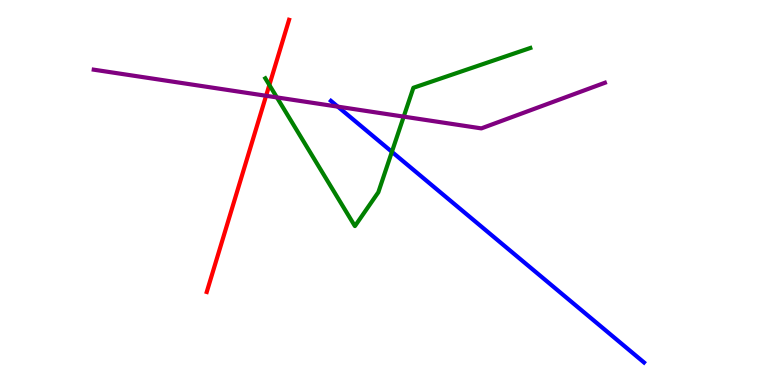[{'lines': ['blue', 'red'], 'intersections': []}, {'lines': ['green', 'red'], 'intersections': [{'x': 3.48, 'y': 7.79}]}, {'lines': ['purple', 'red'], 'intersections': [{'x': 3.43, 'y': 7.51}]}, {'lines': ['blue', 'green'], 'intersections': [{'x': 5.06, 'y': 6.06}]}, {'lines': ['blue', 'purple'], 'intersections': [{'x': 4.36, 'y': 7.23}]}, {'lines': ['green', 'purple'], 'intersections': [{'x': 3.57, 'y': 7.47}, {'x': 5.21, 'y': 6.97}]}]